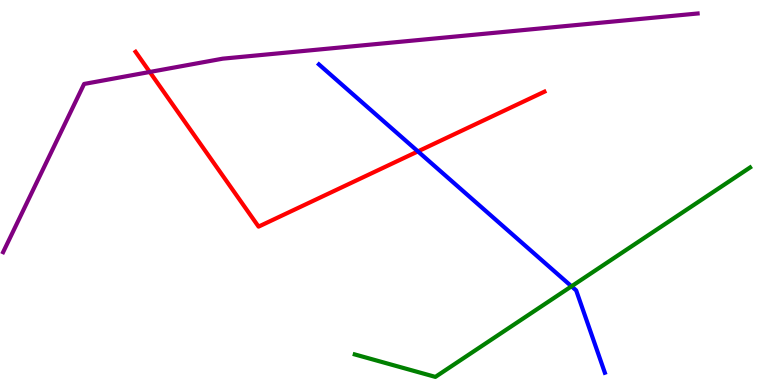[{'lines': ['blue', 'red'], 'intersections': [{'x': 5.39, 'y': 6.07}]}, {'lines': ['green', 'red'], 'intersections': []}, {'lines': ['purple', 'red'], 'intersections': [{'x': 1.93, 'y': 8.13}]}, {'lines': ['blue', 'green'], 'intersections': [{'x': 7.37, 'y': 2.56}]}, {'lines': ['blue', 'purple'], 'intersections': []}, {'lines': ['green', 'purple'], 'intersections': []}]